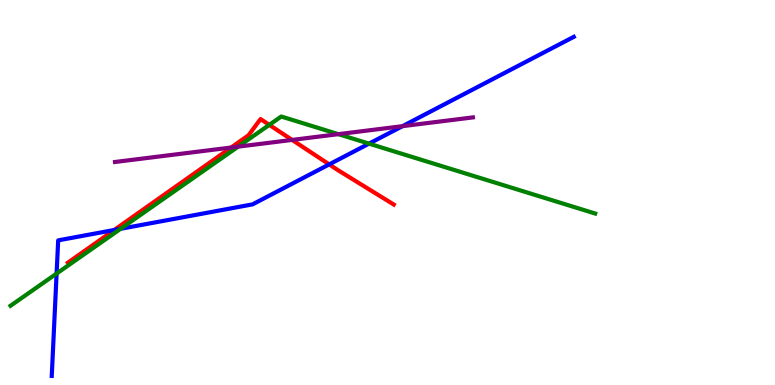[{'lines': ['blue', 'red'], 'intersections': [{'x': 1.47, 'y': 4.03}, {'x': 4.25, 'y': 5.73}]}, {'lines': ['green', 'red'], 'intersections': [{'x': 3.47, 'y': 6.76}]}, {'lines': ['purple', 'red'], 'intersections': [{'x': 2.98, 'y': 6.17}, {'x': 3.77, 'y': 6.37}]}, {'lines': ['blue', 'green'], 'intersections': [{'x': 0.73, 'y': 2.89}, {'x': 1.56, 'y': 4.06}, {'x': 4.76, 'y': 6.27}]}, {'lines': ['blue', 'purple'], 'intersections': [{'x': 5.19, 'y': 6.72}]}, {'lines': ['green', 'purple'], 'intersections': [{'x': 3.07, 'y': 6.19}, {'x': 4.37, 'y': 6.52}]}]